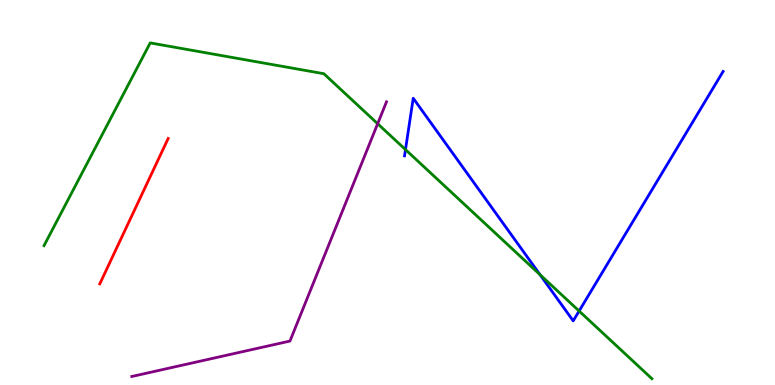[{'lines': ['blue', 'red'], 'intersections': []}, {'lines': ['green', 'red'], 'intersections': []}, {'lines': ['purple', 'red'], 'intersections': []}, {'lines': ['blue', 'green'], 'intersections': [{'x': 5.23, 'y': 6.11}, {'x': 6.97, 'y': 2.87}, {'x': 7.47, 'y': 1.92}]}, {'lines': ['blue', 'purple'], 'intersections': []}, {'lines': ['green', 'purple'], 'intersections': [{'x': 4.87, 'y': 6.79}]}]